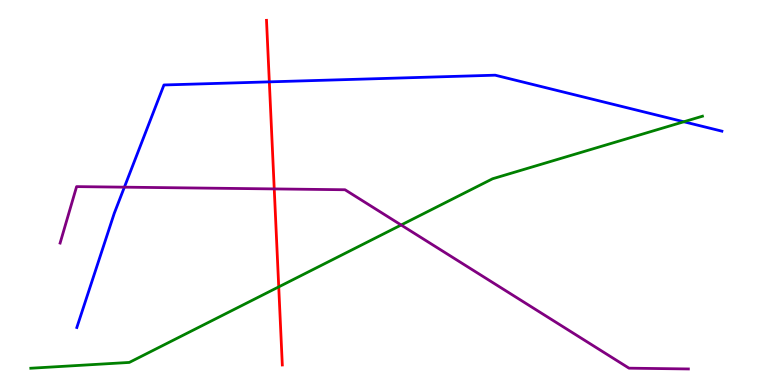[{'lines': ['blue', 'red'], 'intersections': [{'x': 3.48, 'y': 7.87}]}, {'lines': ['green', 'red'], 'intersections': [{'x': 3.6, 'y': 2.55}]}, {'lines': ['purple', 'red'], 'intersections': [{'x': 3.54, 'y': 5.09}]}, {'lines': ['blue', 'green'], 'intersections': [{'x': 8.82, 'y': 6.84}]}, {'lines': ['blue', 'purple'], 'intersections': [{'x': 1.6, 'y': 5.14}]}, {'lines': ['green', 'purple'], 'intersections': [{'x': 5.18, 'y': 4.16}]}]